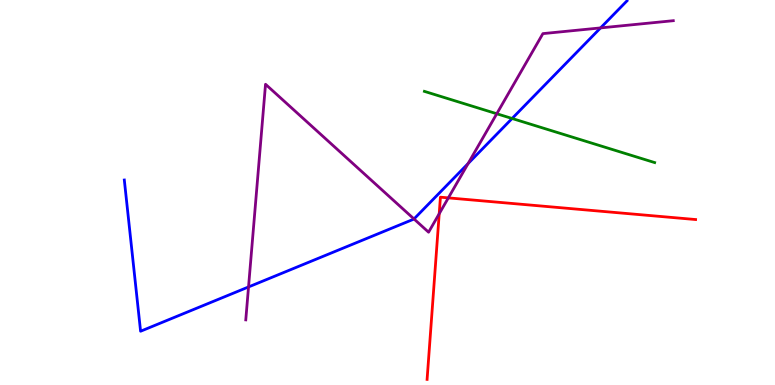[{'lines': ['blue', 'red'], 'intersections': []}, {'lines': ['green', 'red'], 'intersections': []}, {'lines': ['purple', 'red'], 'intersections': [{'x': 5.67, 'y': 4.45}, {'x': 5.79, 'y': 4.86}]}, {'lines': ['blue', 'green'], 'intersections': [{'x': 6.61, 'y': 6.92}]}, {'lines': ['blue', 'purple'], 'intersections': [{'x': 3.21, 'y': 2.55}, {'x': 5.34, 'y': 4.31}, {'x': 6.04, 'y': 5.75}, {'x': 7.75, 'y': 9.28}]}, {'lines': ['green', 'purple'], 'intersections': [{'x': 6.41, 'y': 7.05}]}]